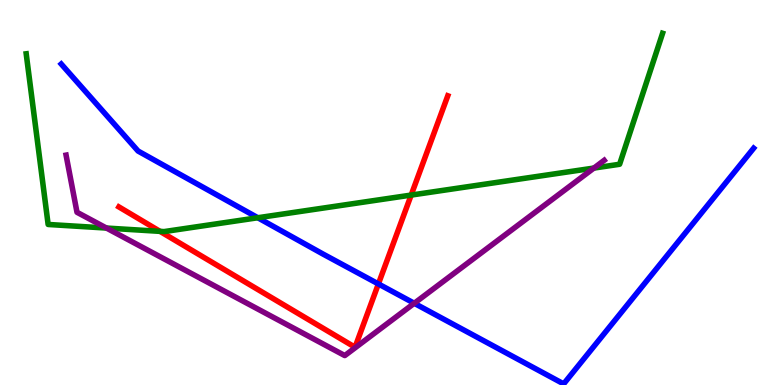[{'lines': ['blue', 'red'], 'intersections': [{'x': 4.88, 'y': 2.63}]}, {'lines': ['green', 'red'], 'intersections': [{'x': 2.06, 'y': 3.99}, {'x': 5.31, 'y': 4.93}]}, {'lines': ['purple', 'red'], 'intersections': []}, {'lines': ['blue', 'green'], 'intersections': [{'x': 3.33, 'y': 4.34}]}, {'lines': ['blue', 'purple'], 'intersections': [{'x': 5.35, 'y': 2.12}]}, {'lines': ['green', 'purple'], 'intersections': [{'x': 1.37, 'y': 4.08}, {'x': 7.66, 'y': 5.63}]}]